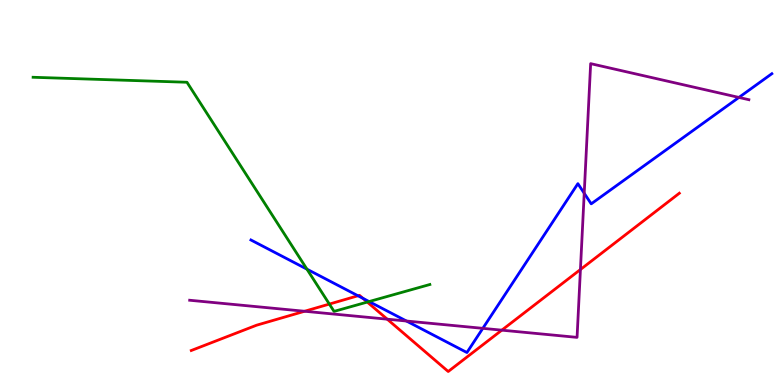[{'lines': ['blue', 'red'], 'intersections': [{'x': 4.62, 'y': 2.32}, {'x': 4.68, 'y': 2.25}]}, {'lines': ['green', 'red'], 'intersections': [{'x': 4.25, 'y': 2.1}, {'x': 4.74, 'y': 2.15}]}, {'lines': ['purple', 'red'], 'intersections': [{'x': 3.93, 'y': 1.92}, {'x': 5.0, 'y': 1.71}, {'x': 6.48, 'y': 1.42}, {'x': 7.49, 'y': 3.0}]}, {'lines': ['blue', 'green'], 'intersections': [{'x': 3.96, 'y': 3.01}, {'x': 4.76, 'y': 2.17}]}, {'lines': ['blue', 'purple'], 'intersections': [{'x': 5.24, 'y': 1.66}, {'x': 6.23, 'y': 1.47}, {'x': 7.54, 'y': 4.98}, {'x': 9.53, 'y': 7.47}]}, {'lines': ['green', 'purple'], 'intersections': []}]